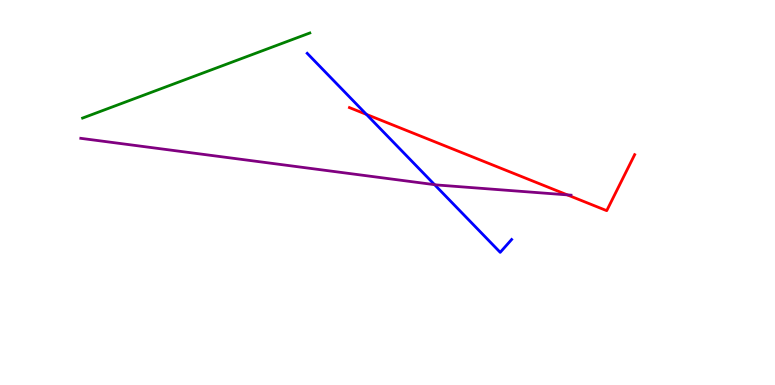[{'lines': ['blue', 'red'], 'intersections': [{'x': 4.73, 'y': 7.03}]}, {'lines': ['green', 'red'], 'intersections': []}, {'lines': ['purple', 'red'], 'intersections': [{'x': 7.32, 'y': 4.94}]}, {'lines': ['blue', 'green'], 'intersections': []}, {'lines': ['blue', 'purple'], 'intersections': [{'x': 5.61, 'y': 5.2}]}, {'lines': ['green', 'purple'], 'intersections': []}]